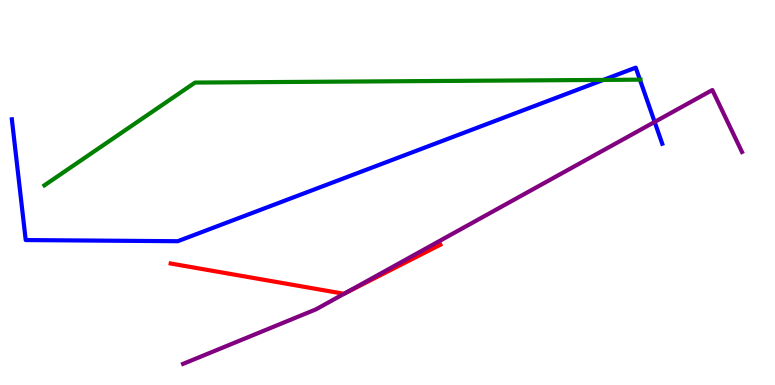[{'lines': ['blue', 'red'], 'intersections': []}, {'lines': ['green', 'red'], 'intersections': []}, {'lines': ['purple', 'red'], 'intersections': [{'x': 4.47, 'y': 2.4}]}, {'lines': ['blue', 'green'], 'intersections': [{'x': 7.79, 'y': 7.92}, {'x': 8.26, 'y': 7.93}]}, {'lines': ['blue', 'purple'], 'intersections': [{'x': 8.45, 'y': 6.83}]}, {'lines': ['green', 'purple'], 'intersections': []}]